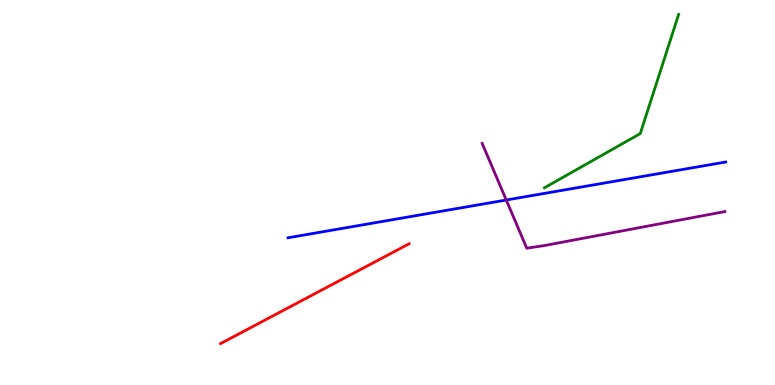[{'lines': ['blue', 'red'], 'intersections': []}, {'lines': ['green', 'red'], 'intersections': []}, {'lines': ['purple', 'red'], 'intersections': []}, {'lines': ['blue', 'green'], 'intersections': []}, {'lines': ['blue', 'purple'], 'intersections': [{'x': 6.53, 'y': 4.8}]}, {'lines': ['green', 'purple'], 'intersections': []}]